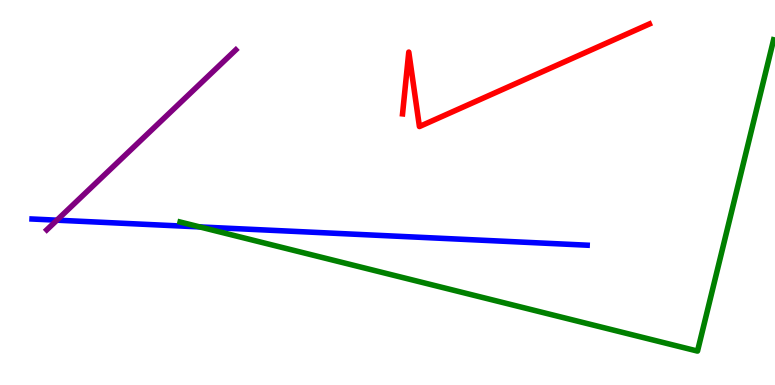[{'lines': ['blue', 'red'], 'intersections': []}, {'lines': ['green', 'red'], 'intersections': []}, {'lines': ['purple', 'red'], 'intersections': []}, {'lines': ['blue', 'green'], 'intersections': [{'x': 2.58, 'y': 4.11}]}, {'lines': ['blue', 'purple'], 'intersections': [{'x': 0.734, 'y': 4.28}]}, {'lines': ['green', 'purple'], 'intersections': []}]